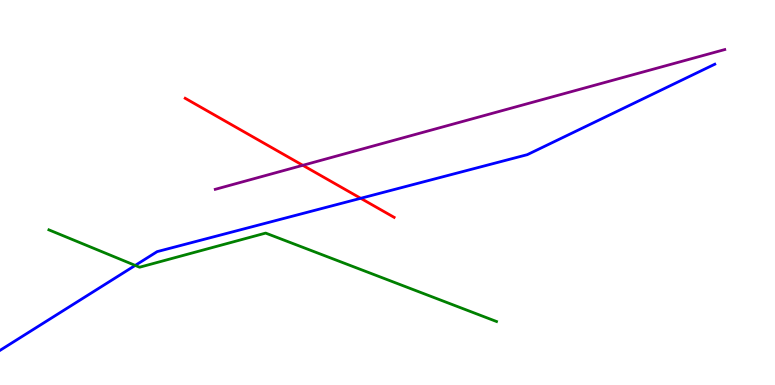[{'lines': ['blue', 'red'], 'intersections': [{'x': 4.65, 'y': 4.85}]}, {'lines': ['green', 'red'], 'intersections': []}, {'lines': ['purple', 'red'], 'intersections': [{'x': 3.91, 'y': 5.71}]}, {'lines': ['blue', 'green'], 'intersections': [{'x': 1.74, 'y': 3.11}]}, {'lines': ['blue', 'purple'], 'intersections': []}, {'lines': ['green', 'purple'], 'intersections': []}]